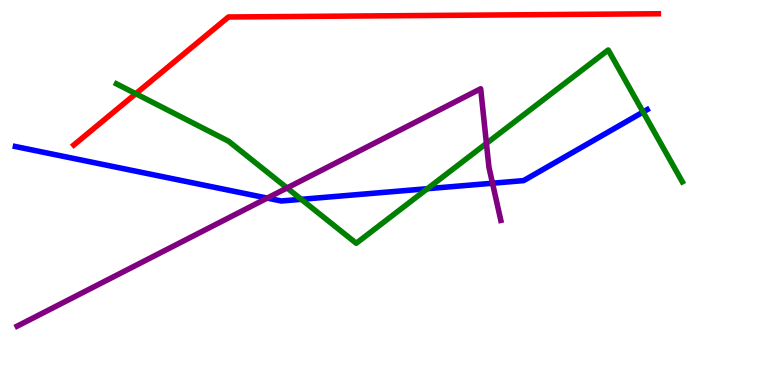[{'lines': ['blue', 'red'], 'intersections': []}, {'lines': ['green', 'red'], 'intersections': [{'x': 1.75, 'y': 7.57}]}, {'lines': ['purple', 'red'], 'intersections': []}, {'lines': ['blue', 'green'], 'intersections': [{'x': 3.89, 'y': 4.82}, {'x': 5.51, 'y': 5.1}, {'x': 8.3, 'y': 7.09}]}, {'lines': ['blue', 'purple'], 'intersections': [{'x': 3.45, 'y': 4.85}, {'x': 6.35, 'y': 5.24}]}, {'lines': ['green', 'purple'], 'intersections': [{'x': 3.7, 'y': 5.12}, {'x': 6.28, 'y': 6.28}]}]